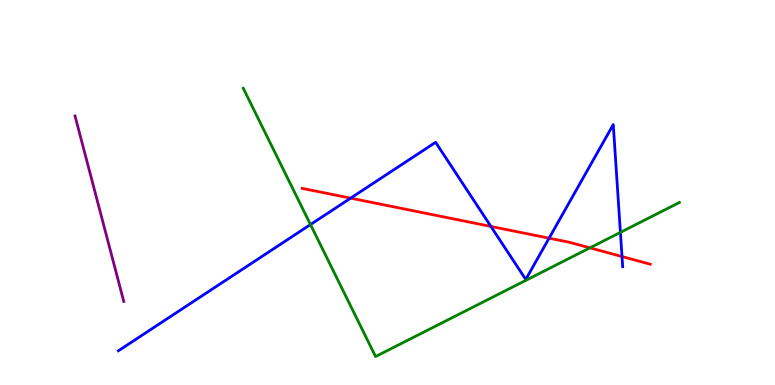[{'lines': ['blue', 'red'], 'intersections': [{'x': 4.52, 'y': 4.85}, {'x': 6.33, 'y': 4.12}, {'x': 7.09, 'y': 3.81}, {'x': 8.03, 'y': 3.34}]}, {'lines': ['green', 'red'], 'intersections': [{'x': 7.61, 'y': 3.56}]}, {'lines': ['purple', 'red'], 'intersections': []}, {'lines': ['blue', 'green'], 'intersections': [{'x': 4.01, 'y': 4.17}, {'x': 8.01, 'y': 3.96}]}, {'lines': ['blue', 'purple'], 'intersections': []}, {'lines': ['green', 'purple'], 'intersections': []}]